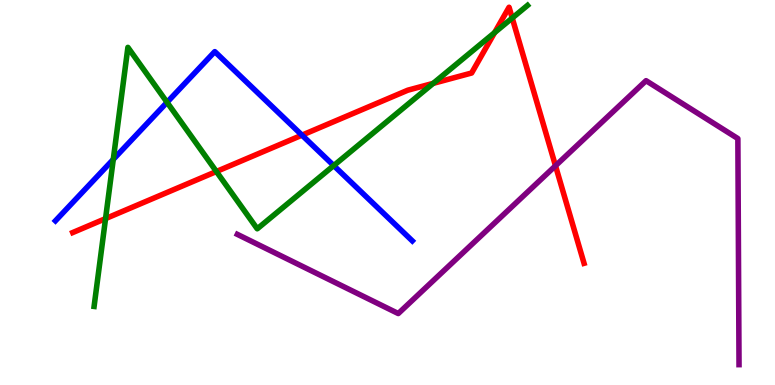[{'lines': ['blue', 'red'], 'intersections': [{'x': 3.9, 'y': 6.49}]}, {'lines': ['green', 'red'], 'intersections': [{'x': 1.36, 'y': 4.32}, {'x': 2.79, 'y': 5.55}, {'x': 5.59, 'y': 7.83}, {'x': 6.38, 'y': 9.15}, {'x': 6.61, 'y': 9.53}]}, {'lines': ['purple', 'red'], 'intersections': [{'x': 7.17, 'y': 5.69}]}, {'lines': ['blue', 'green'], 'intersections': [{'x': 1.46, 'y': 5.86}, {'x': 2.16, 'y': 7.34}, {'x': 4.31, 'y': 5.7}]}, {'lines': ['blue', 'purple'], 'intersections': []}, {'lines': ['green', 'purple'], 'intersections': []}]